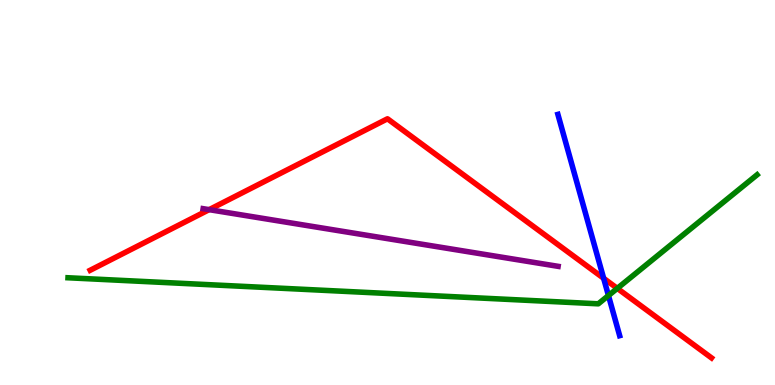[{'lines': ['blue', 'red'], 'intersections': [{'x': 7.79, 'y': 2.77}]}, {'lines': ['green', 'red'], 'intersections': [{'x': 7.97, 'y': 2.51}]}, {'lines': ['purple', 'red'], 'intersections': [{'x': 2.7, 'y': 4.55}]}, {'lines': ['blue', 'green'], 'intersections': [{'x': 7.85, 'y': 2.32}]}, {'lines': ['blue', 'purple'], 'intersections': []}, {'lines': ['green', 'purple'], 'intersections': []}]